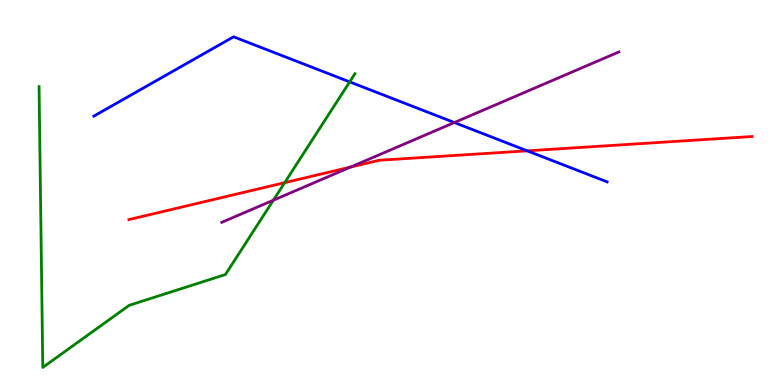[{'lines': ['blue', 'red'], 'intersections': [{'x': 6.8, 'y': 6.08}]}, {'lines': ['green', 'red'], 'intersections': [{'x': 3.67, 'y': 5.26}]}, {'lines': ['purple', 'red'], 'intersections': [{'x': 4.52, 'y': 5.66}]}, {'lines': ['blue', 'green'], 'intersections': [{'x': 4.51, 'y': 7.87}]}, {'lines': ['blue', 'purple'], 'intersections': [{'x': 5.86, 'y': 6.82}]}, {'lines': ['green', 'purple'], 'intersections': [{'x': 3.53, 'y': 4.8}]}]